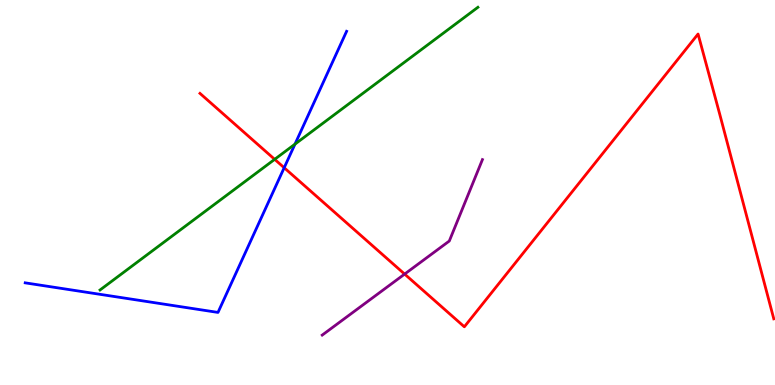[{'lines': ['blue', 'red'], 'intersections': [{'x': 3.67, 'y': 5.64}]}, {'lines': ['green', 'red'], 'intersections': [{'x': 3.54, 'y': 5.86}]}, {'lines': ['purple', 'red'], 'intersections': [{'x': 5.22, 'y': 2.88}]}, {'lines': ['blue', 'green'], 'intersections': [{'x': 3.81, 'y': 6.26}]}, {'lines': ['blue', 'purple'], 'intersections': []}, {'lines': ['green', 'purple'], 'intersections': []}]